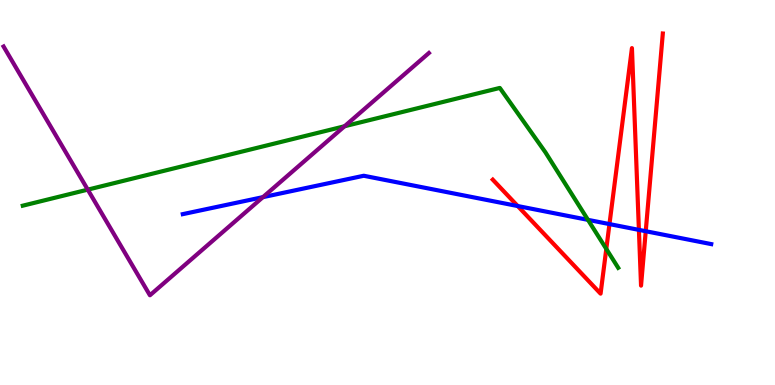[{'lines': ['blue', 'red'], 'intersections': [{'x': 6.68, 'y': 4.65}, {'x': 7.86, 'y': 4.18}, {'x': 8.24, 'y': 4.03}, {'x': 8.33, 'y': 3.99}]}, {'lines': ['green', 'red'], 'intersections': [{'x': 7.82, 'y': 3.53}]}, {'lines': ['purple', 'red'], 'intersections': []}, {'lines': ['blue', 'green'], 'intersections': [{'x': 7.59, 'y': 4.29}]}, {'lines': ['blue', 'purple'], 'intersections': [{'x': 3.39, 'y': 4.88}]}, {'lines': ['green', 'purple'], 'intersections': [{'x': 1.13, 'y': 5.07}, {'x': 4.45, 'y': 6.72}]}]